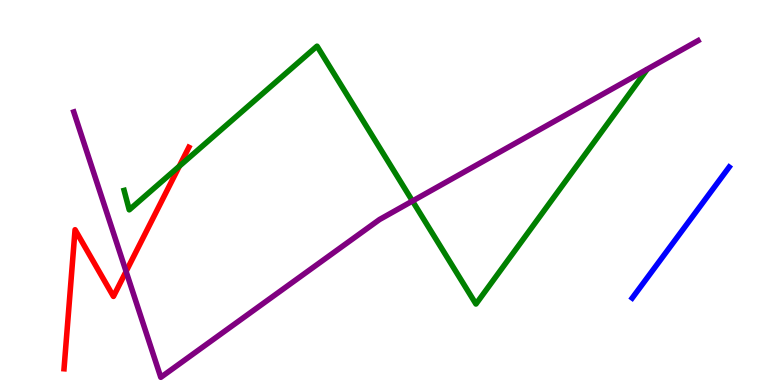[{'lines': ['blue', 'red'], 'intersections': []}, {'lines': ['green', 'red'], 'intersections': [{'x': 2.31, 'y': 5.68}]}, {'lines': ['purple', 'red'], 'intersections': [{'x': 1.63, 'y': 2.95}]}, {'lines': ['blue', 'green'], 'intersections': []}, {'lines': ['blue', 'purple'], 'intersections': []}, {'lines': ['green', 'purple'], 'intersections': [{'x': 5.32, 'y': 4.78}]}]